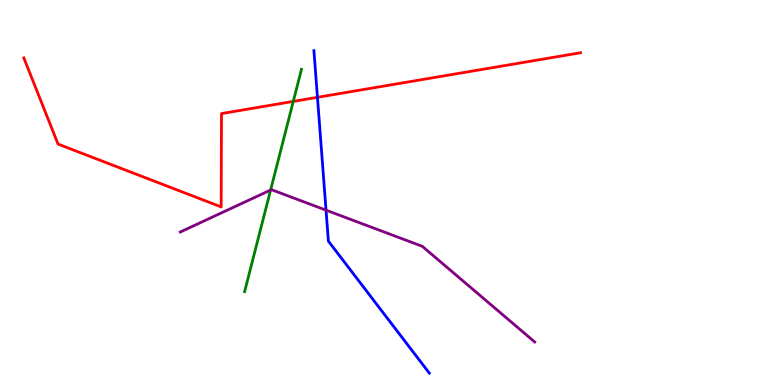[{'lines': ['blue', 'red'], 'intersections': [{'x': 4.1, 'y': 7.47}]}, {'lines': ['green', 'red'], 'intersections': [{'x': 3.78, 'y': 7.37}]}, {'lines': ['purple', 'red'], 'intersections': []}, {'lines': ['blue', 'green'], 'intersections': []}, {'lines': ['blue', 'purple'], 'intersections': [{'x': 4.21, 'y': 4.54}]}, {'lines': ['green', 'purple'], 'intersections': [{'x': 3.49, 'y': 5.06}]}]